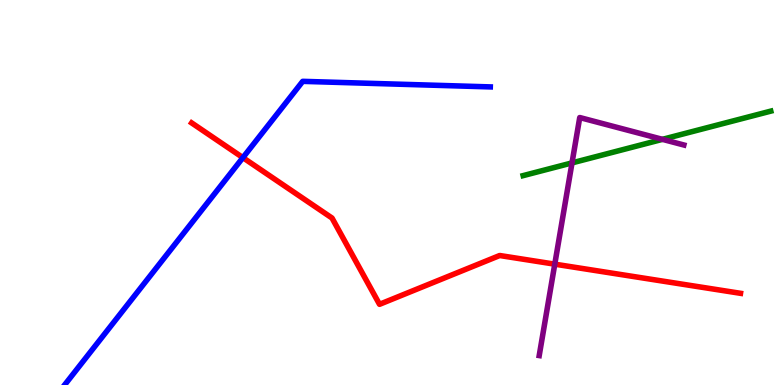[{'lines': ['blue', 'red'], 'intersections': [{'x': 3.13, 'y': 5.91}]}, {'lines': ['green', 'red'], 'intersections': []}, {'lines': ['purple', 'red'], 'intersections': [{'x': 7.16, 'y': 3.14}]}, {'lines': ['blue', 'green'], 'intersections': []}, {'lines': ['blue', 'purple'], 'intersections': []}, {'lines': ['green', 'purple'], 'intersections': [{'x': 7.38, 'y': 5.77}, {'x': 8.55, 'y': 6.38}]}]